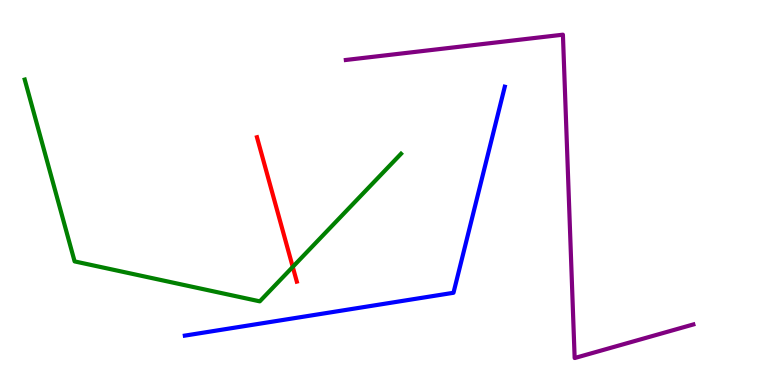[{'lines': ['blue', 'red'], 'intersections': []}, {'lines': ['green', 'red'], 'intersections': [{'x': 3.78, 'y': 3.07}]}, {'lines': ['purple', 'red'], 'intersections': []}, {'lines': ['blue', 'green'], 'intersections': []}, {'lines': ['blue', 'purple'], 'intersections': []}, {'lines': ['green', 'purple'], 'intersections': []}]